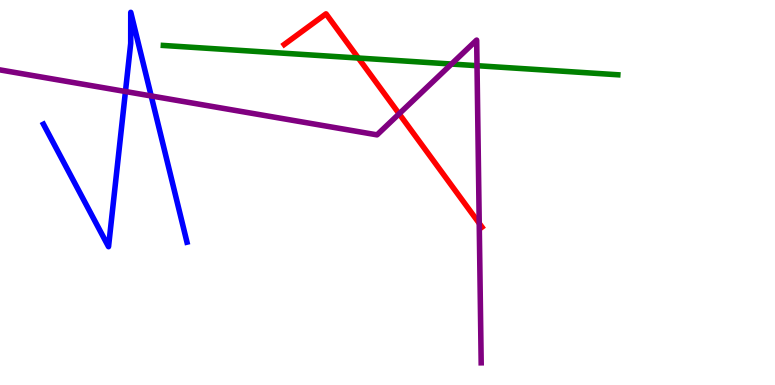[{'lines': ['blue', 'red'], 'intersections': []}, {'lines': ['green', 'red'], 'intersections': [{'x': 4.62, 'y': 8.49}]}, {'lines': ['purple', 'red'], 'intersections': [{'x': 5.15, 'y': 7.04}, {'x': 6.18, 'y': 4.2}]}, {'lines': ['blue', 'green'], 'intersections': []}, {'lines': ['blue', 'purple'], 'intersections': [{'x': 1.62, 'y': 7.62}, {'x': 1.95, 'y': 7.51}]}, {'lines': ['green', 'purple'], 'intersections': [{'x': 5.83, 'y': 8.34}, {'x': 6.16, 'y': 8.29}]}]